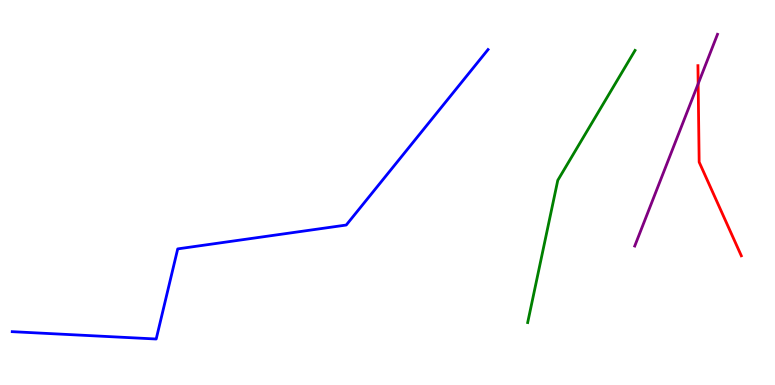[{'lines': ['blue', 'red'], 'intersections': []}, {'lines': ['green', 'red'], 'intersections': []}, {'lines': ['purple', 'red'], 'intersections': [{'x': 9.01, 'y': 7.82}]}, {'lines': ['blue', 'green'], 'intersections': []}, {'lines': ['blue', 'purple'], 'intersections': []}, {'lines': ['green', 'purple'], 'intersections': []}]